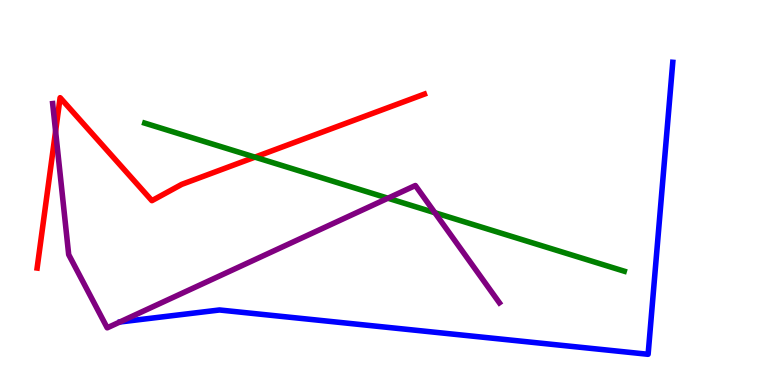[{'lines': ['blue', 'red'], 'intersections': []}, {'lines': ['green', 'red'], 'intersections': [{'x': 3.29, 'y': 5.92}]}, {'lines': ['purple', 'red'], 'intersections': [{'x': 0.717, 'y': 6.59}]}, {'lines': ['blue', 'green'], 'intersections': []}, {'lines': ['blue', 'purple'], 'intersections': []}, {'lines': ['green', 'purple'], 'intersections': [{'x': 5.01, 'y': 4.85}, {'x': 5.61, 'y': 4.48}]}]